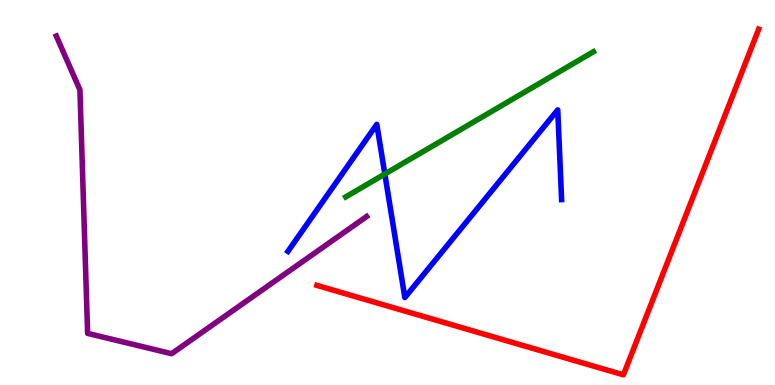[{'lines': ['blue', 'red'], 'intersections': []}, {'lines': ['green', 'red'], 'intersections': []}, {'lines': ['purple', 'red'], 'intersections': []}, {'lines': ['blue', 'green'], 'intersections': [{'x': 4.97, 'y': 5.48}]}, {'lines': ['blue', 'purple'], 'intersections': []}, {'lines': ['green', 'purple'], 'intersections': []}]